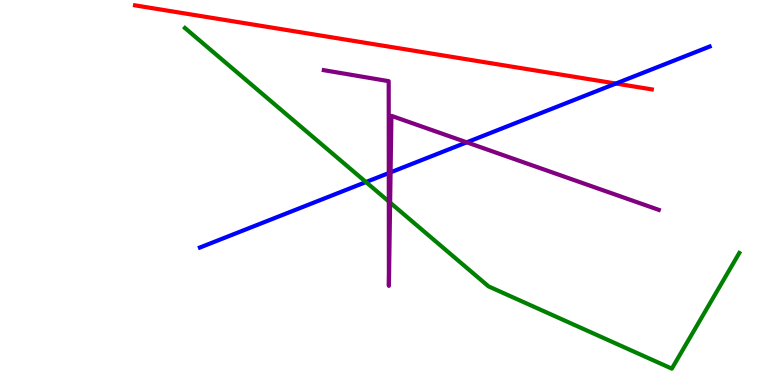[{'lines': ['blue', 'red'], 'intersections': [{'x': 7.95, 'y': 7.83}]}, {'lines': ['green', 'red'], 'intersections': []}, {'lines': ['purple', 'red'], 'intersections': []}, {'lines': ['blue', 'green'], 'intersections': [{'x': 4.72, 'y': 5.27}]}, {'lines': ['blue', 'purple'], 'intersections': [{'x': 5.02, 'y': 5.5}, {'x': 5.04, 'y': 5.52}, {'x': 6.02, 'y': 6.3}]}, {'lines': ['green', 'purple'], 'intersections': [{'x': 5.02, 'y': 4.77}, {'x': 5.03, 'y': 4.74}]}]